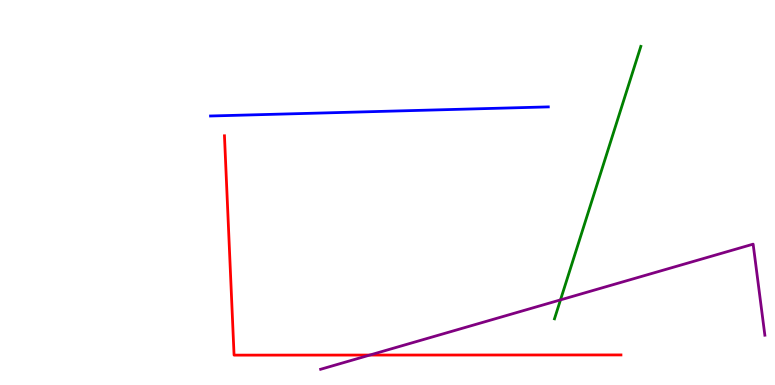[{'lines': ['blue', 'red'], 'intersections': []}, {'lines': ['green', 'red'], 'intersections': []}, {'lines': ['purple', 'red'], 'intersections': [{'x': 4.77, 'y': 0.778}]}, {'lines': ['blue', 'green'], 'intersections': []}, {'lines': ['blue', 'purple'], 'intersections': []}, {'lines': ['green', 'purple'], 'intersections': [{'x': 7.23, 'y': 2.21}]}]